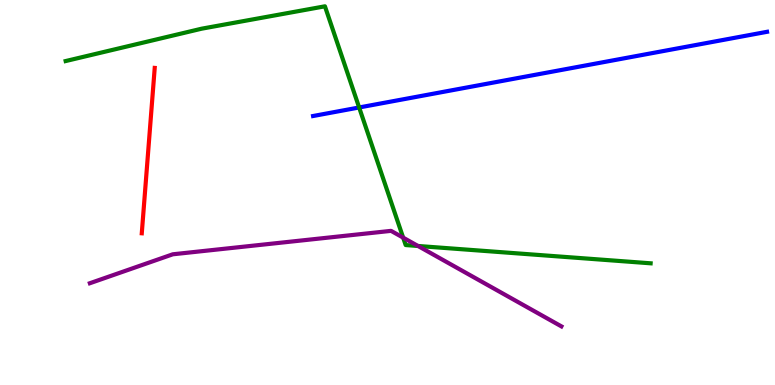[{'lines': ['blue', 'red'], 'intersections': []}, {'lines': ['green', 'red'], 'intersections': []}, {'lines': ['purple', 'red'], 'intersections': []}, {'lines': ['blue', 'green'], 'intersections': [{'x': 4.63, 'y': 7.21}]}, {'lines': ['blue', 'purple'], 'intersections': []}, {'lines': ['green', 'purple'], 'intersections': [{'x': 5.2, 'y': 3.83}, {'x': 5.39, 'y': 3.61}]}]